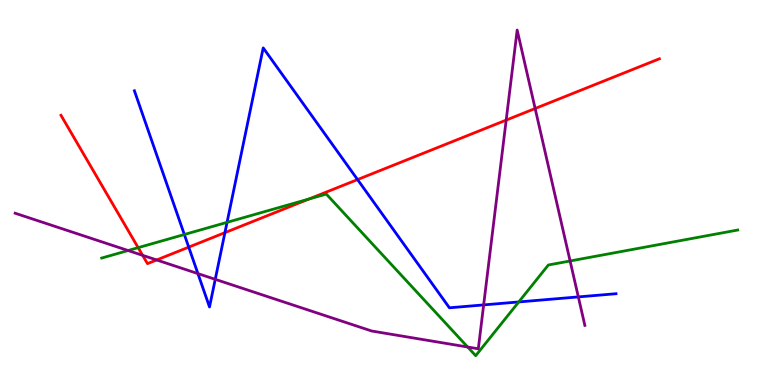[{'lines': ['blue', 'red'], 'intersections': [{'x': 2.44, 'y': 3.58}, {'x': 2.9, 'y': 3.96}, {'x': 4.61, 'y': 5.34}]}, {'lines': ['green', 'red'], 'intersections': [{'x': 1.78, 'y': 3.57}, {'x': 3.99, 'y': 4.83}]}, {'lines': ['purple', 'red'], 'intersections': [{'x': 1.84, 'y': 3.37}, {'x': 2.02, 'y': 3.25}, {'x': 6.53, 'y': 6.88}, {'x': 6.91, 'y': 7.18}]}, {'lines': ['blue', 'green'], 'intersections': [{'x': 2.38, 'y': 3.91}, {'x': 2.93, 'y': 4.22}, {'x': 6.69, 'y': 2.16}]}, {'lines': ['blue', 'purple'], 'intersections': [{'x': 2.55, 'y': 2.89}, {'x': 2.78, 'y': 2.74}, {'x': 6.24, 'y': 2.08}, {'x': 7.46, 'y': 2.29}]}, {'lines': ['green', 'purple'], 'intersections': [{'x': 1.65, 'y': 3.49}, {'x': 6.03, 'y': 0.986}, {'x': 7.36, 'y': 3.22}]}]